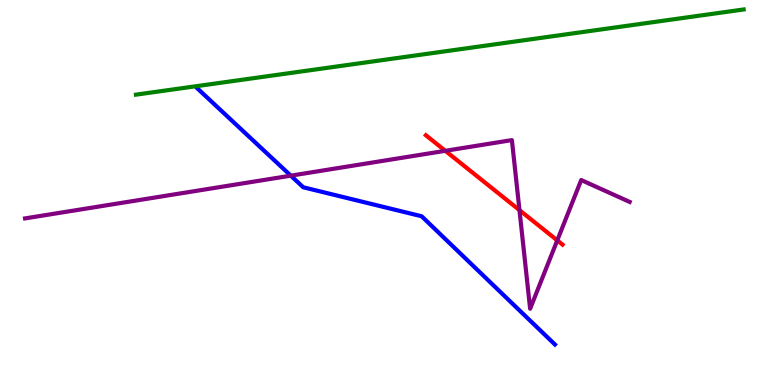[{'lines': ['blue', 'red'], 'intersections': []}, {'lines': ['green', 'red'], 'intersections': []}, {'lines': ['purple', 'red'], 'intersections': [{'x': 5.75, 'y': 6.08}, {'x': 6.7, 'y': 4.54}, {'x': 7.19, 'y': 3.76}]}, {'lines': ['blue', 'green'], 'intersections': []}, {'lines': ['blue', 'purple'], 'intersections': [{'x': 3.75, 'y': 5.44}]}, {'lines': ['green', 'purple'], 'intersections': []}]